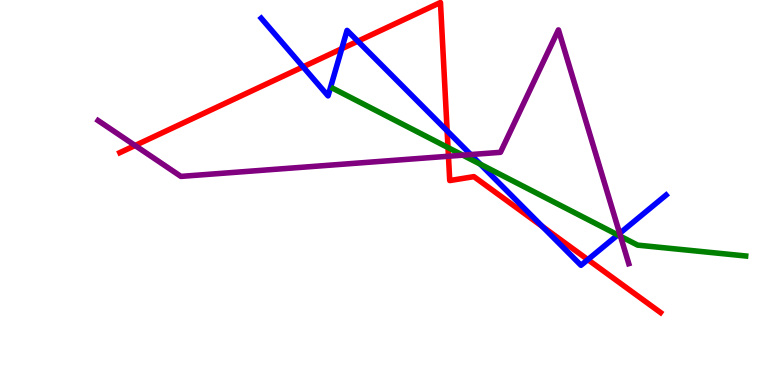[{'lines': ['blue', 'red'], 'intersections': [{'x': 3.91, 'y': 8.26}, {'x': 4.41, 'y': 8.73}, {'x': 4.62, 'y': 8.93}, {'x': 5.77, 'y': 6.6}, {'x': 7.0, 'y': 4.12}, {'x': 7.59, 'y': 3.26}]}, {'lines': ['green', 'red'], 'intersections': [{'x': 5.78, 'y': 6.17}]}, {'lines': ['purple', 'red'], 'intersections': [{'x': 1.74, 'y': 6.22}, {'x': 5.79, 'y': 5.94}]}, {'lines': ['blue', 'green'], 'intersections': [{'x': 6.2, 'y': 5.74}, {'x': 7.97, 'y': 3.9}]}, {'lines': ['blue', 'purple'], 'intersections': [{'x': 6.07, 'y': 5.99}, {'x': 8.0, 'y': 3.94}]}, {'lines': ['green', 'purple'], 'intersections': [{'x': 5.97, 'y': 5.97}, {'x': 8.01, 'y': 3.86}]}]